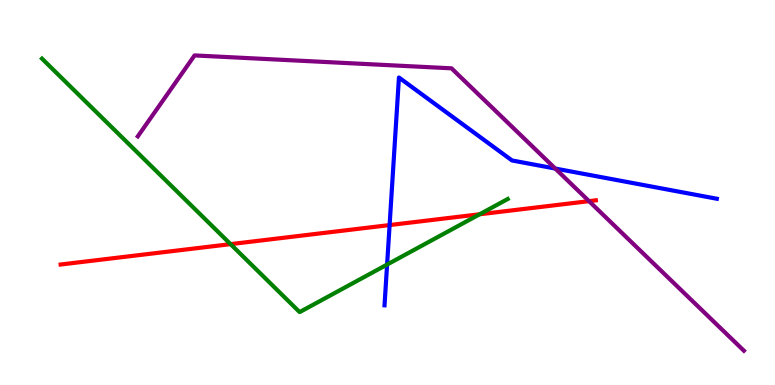[{'lines': ['blue', 'red'], 'intersections': [{'x': 5.03, 'y': 4.15}]}, {'lines': ['green', 'red'], 'intersections': [{'x': 2.98, 'y': 3.66}, {'x': 6.19, 'y': 4.43}]}, {'lines': ['purple', 'red'], 'intersections': [{'x': 7.6, 'y': 4.78}]}, {'lines': ['blue', 'green'], 'intersections': [{'x': 4.99, 'y': 3.13}]}, {'lines': ['blue', 'purple'], 'intersections': [{'x': 7.16, 'y': 5.62}]}, {'lines': ['green', 'purple'], 'intersections': []}]